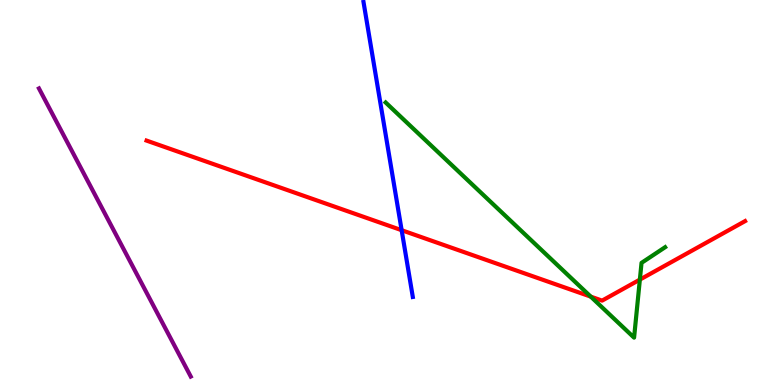[{'lines': ['blue', 'red'], 'intersections': [{'x': 5.18, 'y': 4.02}]}, {'lines': ['green', 'red'], 'intersections': [{'x': 7.62, 'y': 2.3}, {'x': 8.26, 'y': 2.74}]}, {'lines': ['purple', 'red'], 'intersections': []}, {'lines': ['blue', 'green'], 'intersections': []}, {'lines': ['blue', 'purple'], 'intersections': []}, {'lines': ['green', 'purple'], 'intersections': []}]